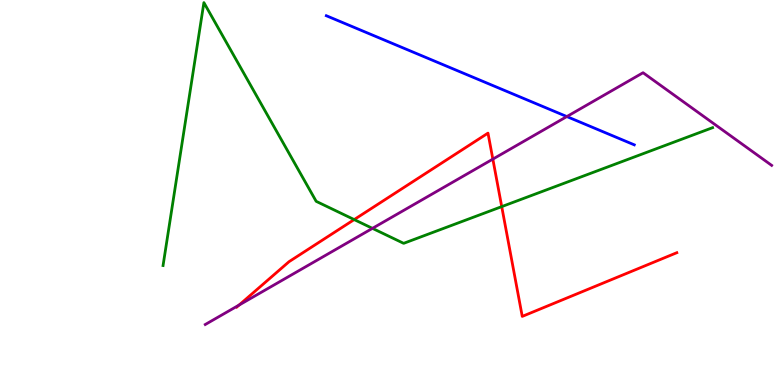[{'lines': ['blue', 'red'], 'intersections': []}, {'lines': ['green', 'red'], 'intersections': [{'x': 4.57, 'y': 4.3}, {'x': 6.47, 'y': 4.63}]}, {'lines': ['purple', 'red'], 'intersections': [{'x': 3.09, 'y': 2.08}, {'x': 6.36, 'y': 5.87}]}, {'lines': ['blue', 'green'], 'intersections': []}, {'lines': ['blue', 'purple'], 'intersections': [{'x': 7.31, 'y': 6.97}]}, {'lines': ['green', 'purple'], 'intersections': [{'x': 4.81, 'y': 4.07}]}]